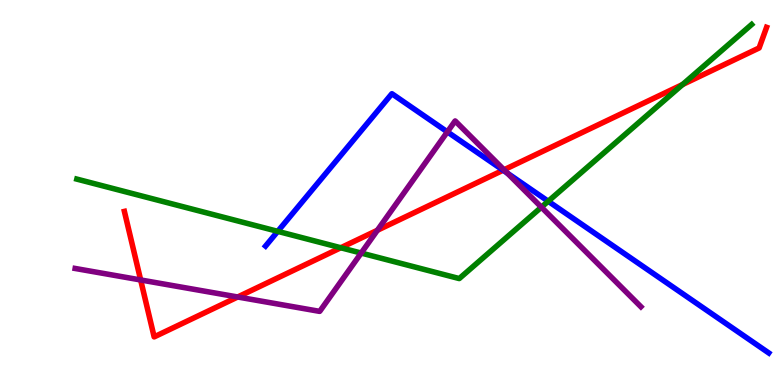[{'lines': ['blue', 'red'], 'intersections': [{'x': 6.49, 'y': 5.58}]}, {'lines': ['green', 'red'], 'intersections': [{'x': 4.4, 'y': 3.56}, {'x': 8.81, 'y': 7.8}]}, {'lines': ['purple', 'red'], 'intersections': [{'x': 1.81, 'y': 2.73}, {'x': 3.07, 'y': 2.29}, {'x': 4.87, 'y': 4.02}, {'x': 6.5, 'y': 5.59}]}, {'lines': ['blue', 'green'], 'intersections': [{'x': 3.58, 'y': 3.99}, {'x': 7.07, 'y': 4.77}]}, {'lines': ['blue', 'purple'], 'intersections': [{'x': 5.77, 'y': 6.57}, {'x': 6.55, 'y': 5.5}]}, {'lines': ['green', 'purple'], 'intersections': [{'x': 4.66, 'y': 3.43}, {'x': 6.99, 'y': 4.62}]}]